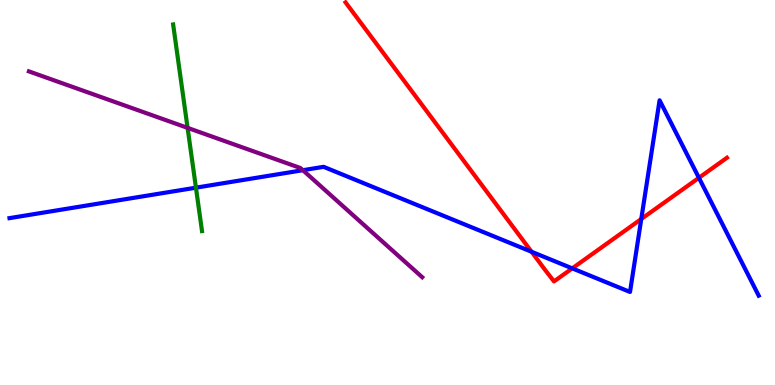[{'lines': ['blue', 'red'], 'intersections': [{'x': 6.86, 'y': 3.46}, {'x': 7.38, 'y': 3.03}, {'x': 8.27, 'y': 4.31}, {'x': 9.02, 'y': 5.38}]}, {'lines': ['green', 'red'], 'intersections': []}, {'lines': ['purple', 'red'], 'intersections': []}, {'lines': ['blue', 'green'], 'intersections': [{'x': 2.53, 'y': 5.13}]}, {'lines': ['blue', 'purple'], 'intersections': [{'x': 3.91, 'y': 5.58}]}, {'lines': ['green', 'purple'], 'intersections': [{'x': 2.42, 'y': 6.68}]}]